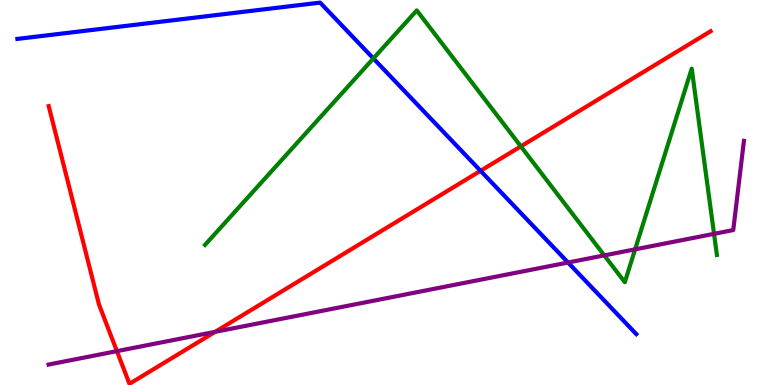[{'lines': ['blue', 'red'], 'intersections': [{'x': 6.2, 'y': 5.56}]}, {'lines': ['green', 'red'], 'intersections': [{'x': 6.72, 'y': 6.2}]}, {'lines': ['purple', 'red'], 'intersections': [{'x': 1.51, 'y': 0.879}, {'x': 2.78, 'y': 1.38}]}, {'lines': ['blue', 'green'], 'intersections': [{'x': 4.82, 'y': 8.48}]}, {'lines': ['blue', 'purple'], 'intersections': [{'x': 7.33, 'y': 3.18}]}, {'lines': ['green', 'purple'], 'intersections': [{'x': 7.8, 'y': 3.37}, {'x': 8.19, 'y': 3.52}, {'x': 9.21, 'y': 3.93}]}]